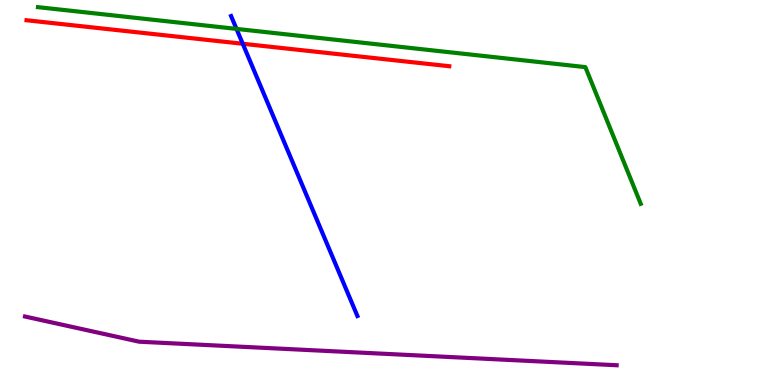[{'lines': ['blue', 'red'], 'intersections': [{'x': 3.13, 'y': 8.86}]}, {'lines': ['green', 'red'], 'intersections': []}, {'lines': ['purple', 'red'], 'intersections': []}, {'lines': ['blue', 'green'], 'intersections': [{'x': 3.05, 'y': 9.25}]}, {'lines': ['blue', 'purple'], 'intersections': []}, {'lines': ['green', 'purple'], 'intersections': []}]